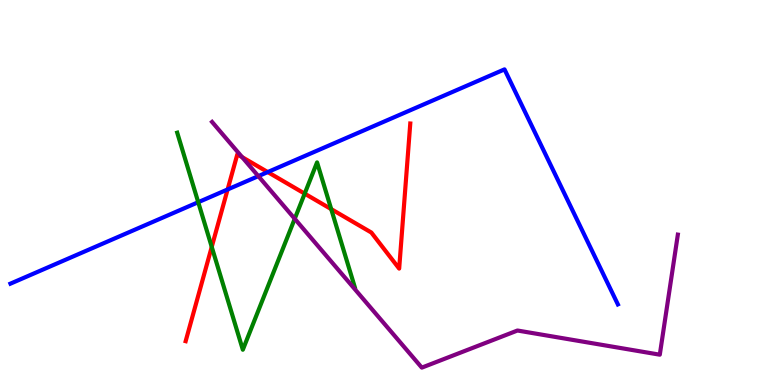[{'lines': ['blue', 'red'], 'intersections': [{'x': 2.94, 'y': 5.08}, {'x': 3.45, 'y': 5.53}]}, {'lines': ['green', 'red'], 'intersections': [{'x': 2.73, 'y': 3.59}, {'x': 3.93, 'y': 4.97}, {'x': 4.27, 'y': 4.57}]}, {'lines': ['purple', 'red'], 'intersections': [{'x': 3.12, 'y': 5.92}]}, {'lines': ['blue', 'green'], 'intersections': [{'x': 2.56, 'y': 4.75}]}, {'lines': ['blue', 'purple'], 'intersections': [{'x': 3.33, 'y': 5.42}]}, {'lines': ['green', 'purple'], 'intersections': [{'x': 3.8, 'y': 4.32}]}]